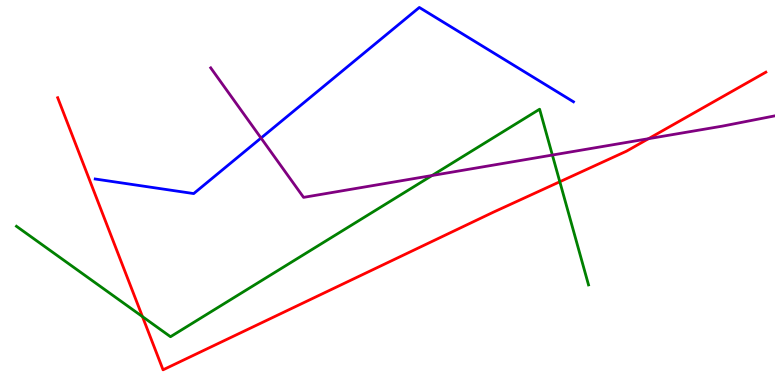[{'lines': ['blue', 'red'], 'intersections': []}, {'lines': ['green', 'red'], 'intersections': [{'x': 1.84, 'y': 1.78}, {'x': 7.22, 'y': 5.28}]}, {'lines': ['purple', 'red'], 'intersections': [{'x': 8.37, 'y': 6.4}]}, {'lines': ['blue', 'green'], 'intersections': []}, {'lines': ['blue', 'purple'], 'intersections': [{'x': 3.37, 'y': 6.41}]}, {'lines': ['green', 'purple'], 'intersections': [{'x': 5.57, 'y': 5.44}, {'x': 7.13, 'y': 5.97}]}]